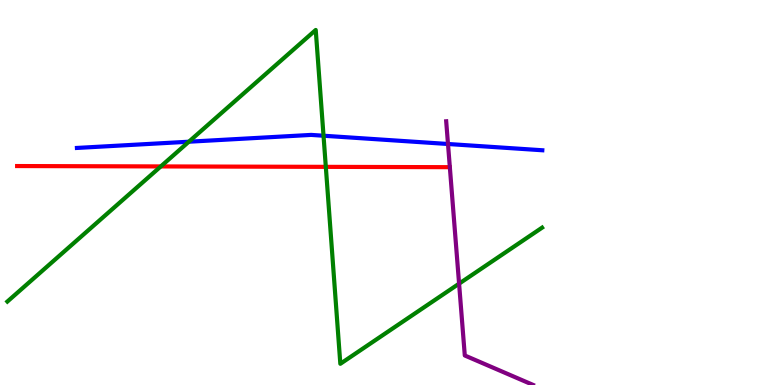[{'lines': ['blue', 'red'], 'intersections': []}, {'lines': ['green', 'red'], 'intersections': [{'x': 2.07, 'y': 5.68}, {'x': 4.2, 'y': 5.67}]}, {'lines': ['purple', 'red'], 'intersections': []}, {'lines': ['blue', 'green'], 'intersections': [{'x': 2.44, 'y': 6.32}, {'x': 4.17, 'y': 6.47}]}, {'lines': ['blue', 'purple'], 'intersections': [{'x': 5.78, 'y': 6.26}]}, {'lines': ['green', 'purple'], 'intersections': [{'x': 5.92, 'y': 2.63}]}]